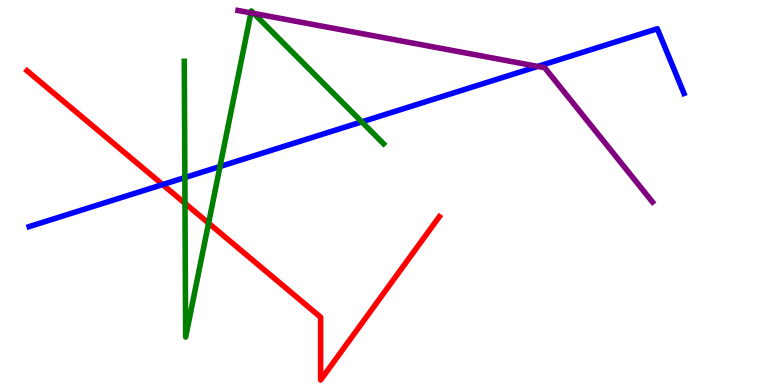[{'lines': ['blue', 'red'], 'intersections': [{'x': 2.1, 'y': 5.21}]}, {'lines': ['green', 'red'], 'intersections': [{'x': 2.39, 'y': 4.72}, {'x': 2.69, 'y': 4.2}]}, {'lines': ['purple', 'red'], 'intersections': []}, {'lines': ['blue', 'green'], 'intersections': [{'x': 2.39, 'y': 5.39}, {'x': 2.84, 'y': 5.68}, {'x': 4.67, 'y': 6.83}]}, {'lines': ['blue', 'purple'], 'intersections': [{'x': 6.94, 'y': 8.27}]}, {'lines': ['green', 'purple'], 'intersections': [{'x': 3.24, 'y': 9.66}, {'x': 3.28, 'y': 9.65}]}]